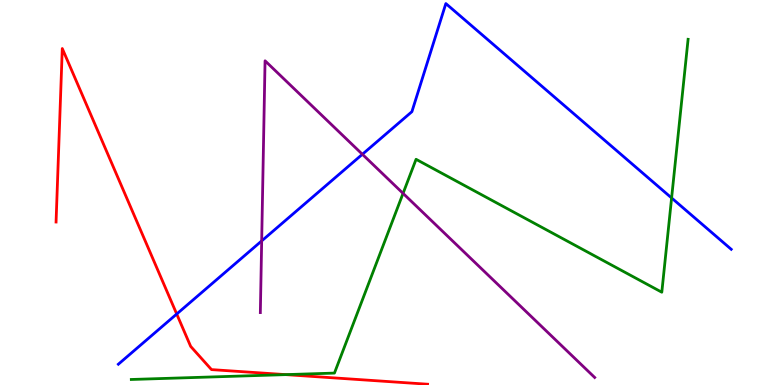[{'lines': ['blue', 'red'], 'intersections': [{'x': 2.28, 'y': 1.84}]}, {'lines': ['green', 'red'], 'intersections': [{'x': 3.69, 'y': 0.269}]}, {'lines': ['purple', 'red'], 'intersections': []}, {'lines': ['blue', 'green'], 'intersections': [{'x': 8.67, 'y': 4.86}]}, {'lines': ['blue', 'purple'], 'intersections': [{'x': 3.38, 'y': 3.74}, {'x': 4.68, 'y': 5.99}]}, {'lines': ['green', 'purple'], 'intersections': [{'x': 5.2, 'y': 4.98}]}]